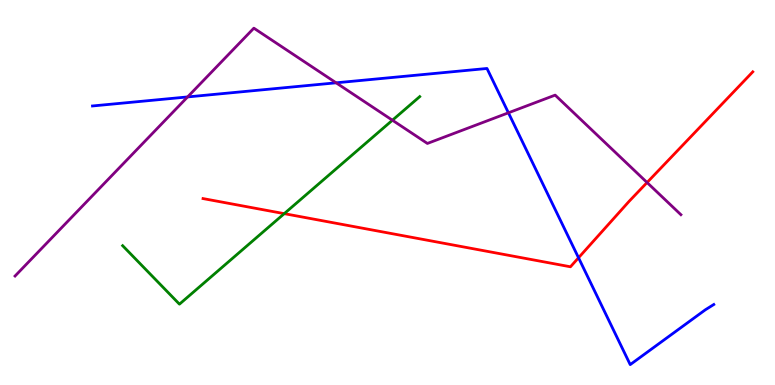[{'lines': ['blue', 'red'], 'intersections': [{'x': 7.46, 'y': 3.3}]}, {'lines': ['green', 'red'], 'intersections': [{'x': 3.67, 'y': 4.45}]}, {'lines': ['purple', 'red'], 'intersections': [{'x': 8.35, 'y': 5.26}]}, {'lines': ['blue', 'green'], 'intersections': []}, {'lines': ['blue', 'purple'], 'intersections': [{'x': 2.42, 'y': 7.48}, {'x': 4.34, 'y': 7.85}, {'x': 6.56, 'y': 7.07}]}, {'lines': ['green', 'purple'], 'intersections': [{'x': 5.06, 'y': 6.88}]}]